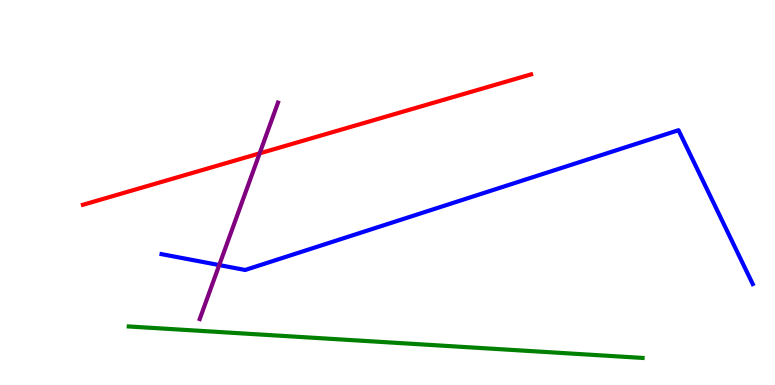[{'lines': ['blue', 'red'], 'intersections': []}, {'lines': ['green', 'red'], 'intersections': []}, {'lines': ['purple', 'red'], 'intersections': [{'x': 3.35, 'y': 6.02}]}, {'lines': ['blue', 'green'], 'intersections': []}, {'lines': ['blue', 'purple'], 'intersections': [{'x': 2.83, 'y': 3.12}]}, {'lines': ['green', 'purple'], 'intersections': []}]